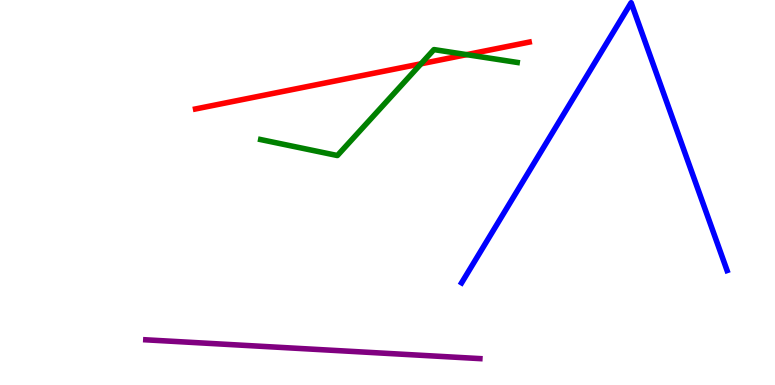[{'lines': ['blue', 'red'], 'intersections': []}, {'lines': ['green', 'red'], 'intersections': [{'x': 5.43, 'y': 8.34}, {'x': 6.02, 'y': 8.58}]}, {'lines': ['purple', 'red'], 'intersections': []}, {'lines': ['blue', 'green'], 'intersections': []}, {'lines': ['blue', 'purple'], 'intersections': []}, {'lines': ['green', 'purple'], 'intersections': []}]